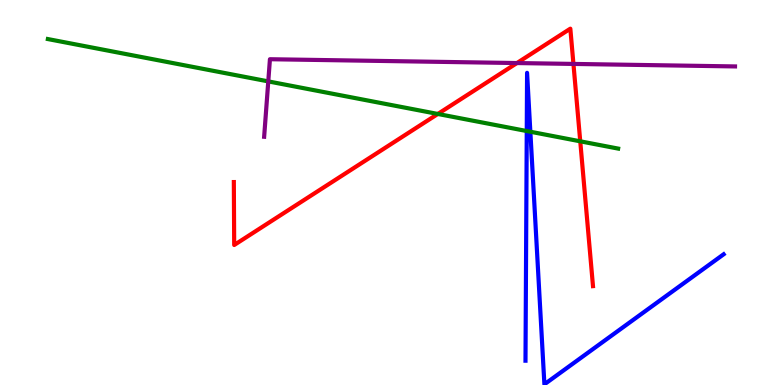[{'lines': ['blue', 'red'], 'intersections': []}, {'lines': ['green', 'red'], 'intersections': [{'x': 5.65, 'y': 7.04}, {'x': 7.49, 'y': 6.33}]}, {'lines': ['purple', 'red'], 'intersections': [{'x': 6.67, 'y': 8.36}, {'x': 7.4, 'y': 8.34}]}, {'lines': ['blue', 'green'], 'intersections': [{'x': 6.8, 'y': 6.6}, {'x': 6.84, 'y': 6.58}]}, {'lines': ['blue', 'purple'], 'intersections': []}, {'lines': ['green', 'purple'], 'intersections': [{'x': 3.46, 'y': 7.89}]}]